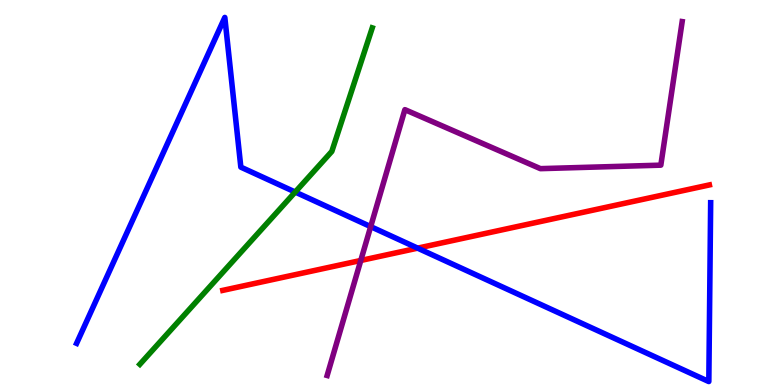[{'lines': ['blue', 'red'], 'intersections': [{'x': 5.39, 'y': 3.55}]}, {'lines': ['green', 'red'], 'intersections': []}, {'lines': ['purple', 'red'], 'intersections': [{'x': 4.66, 'y': 3.23}]}, {'lines': ['blue', 'green'], 'intersections': [{'x': 3.81, 'y': 5.01}]}, {'lines': ['blue', 'purple'], 'intersections': [{'x': 4.78, 'y': 4.11}]}, {'lines': ['green', 'purple'], 'intersections': []}]